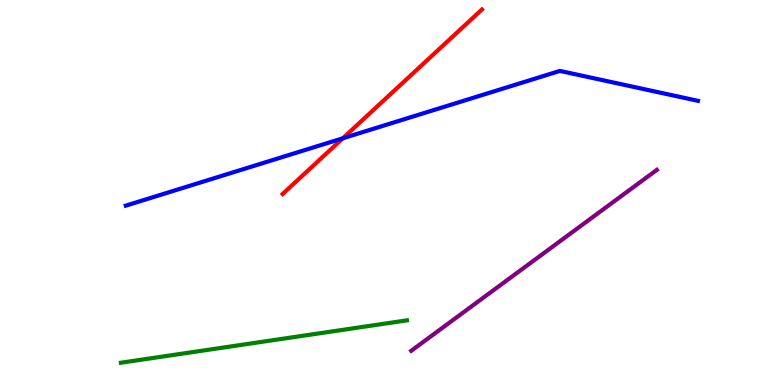[{'lines': ['blue', 'red'], 'intersections': [{'x': 4.42, 'y': 6.41}]}, {'lines': ['green', 'red'], 'intersections': []}, {'lines': ['purple', 'red'], 'intersections': []}, {'lines': ['blue', 'green'], 'intersections': []}, {'lines': ['blue', 'purple'], 'intersections': []}, {'lines': ['green', 'purple'], 'intersections': []}]